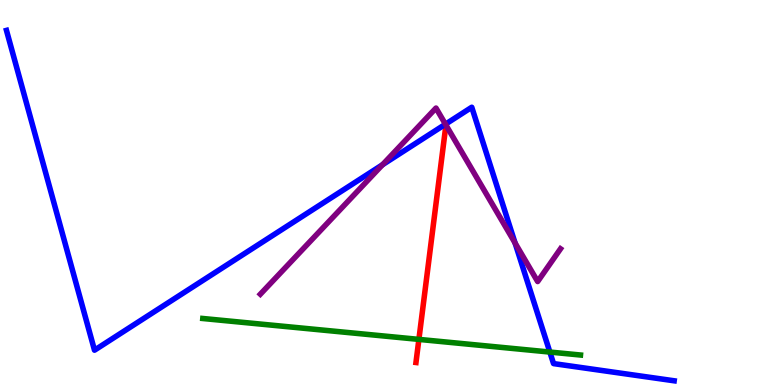[{'lines': ['blue', 'red'], 'intersections': []}, {'lines': ['green', 'red'], 'intersections': [{'x': 5.4, 'y': 1.18}]}, {'lines': ['purple', 'red'], 'intersections': []}, {'lines': ['blue', 'green'], 'intersections': [{'x': 7.09, 'y': 0.856}]}, {'lines': ['blue', 'purple'], 'intersections': [{'x': 4.94, 'y': 5.72}, {'x': 5.75, 'y': 6.77}, {'x': 6.65, 'y': 3.69}]}, {'lines': ['green', 'purple'], 'intersections': []}]